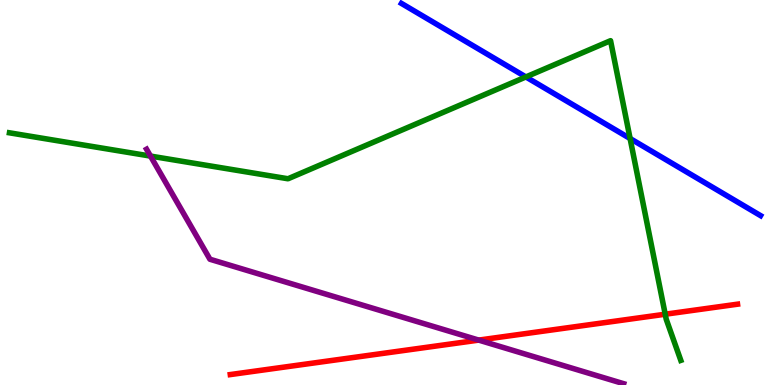[{'lines': ['blue', 'red'], 'intersections': []}, {'lines': ['green', 'red'], 'intersections': [{'x': 8.58, 'y': 1.84}]}, {'lines': ['purple', 'red'], 'intersections': [{'x': 6.18, 'y': 1.17}]}, {'lines': ['blue', 'green'], 'intersections': [{'x': 6.79, 'y': 8.0}, {'x': 8.13, 'y': 6.4}]}, {'lines': ['blue', 'purple'], 'intersections': []}, {'lines': ['green', 'purple'], 'intersections': [{'x': 1.94, 'y': 5.95}]}]